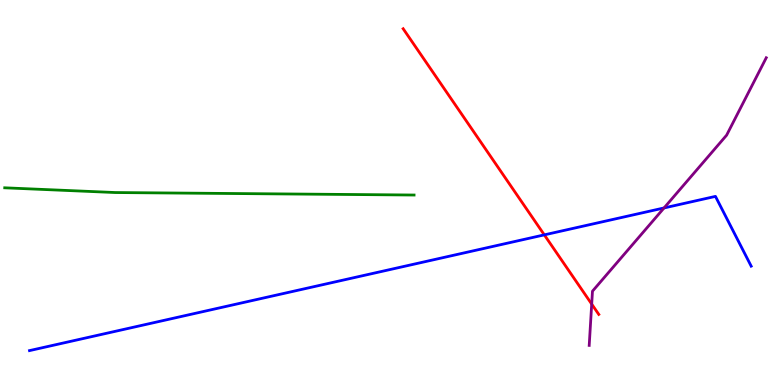[{'lines': ['blue', 'red'], 'intersections': [{'x': 7.02, 'y': 3.9}]}, {'lines': ['green', 'red'], 'intersections': []}, {'lines': ['purple', 'red'], 'intersections': [{'x': 7.63, 'y': 2.1}]}, {'lines': ['blue', 'green'], 'intersections': []}, {'lines': ['blue', 'purple'], 'intersections': [{'x': 8.57, 'y': 4.6}]}, {'lines': ['green', 'purple'], 'intersections': []}]